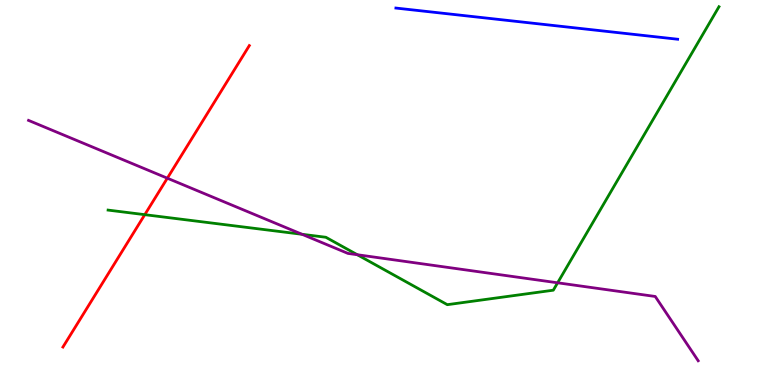[{'lines': ['blue', 'red'], 'intersections': []}, {'lines': ['green', 'red'], 'intersections': [{'x': 1.87, 'y': 4.42}]}, {'lines': ['purple', 'red'], 'intersections': [{'x': 2.16, 'y': 5.37}]}, {'lines': ['blue', 'green'], 'intersections': []}, {'lines': ['blue', 'purple'], 'intersections': []}, {'lines': ['green', 'purple'], 'intersections': [{'x': 3.9, 'y': 3.91}, {'x': 4.61, 'y': 3.38}, {'x': 7.2, 'y': 2.65}]}]